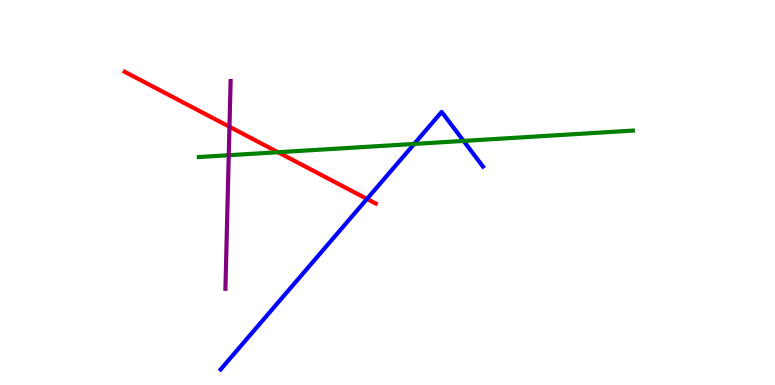[{'lines': ['blue', 'red'], 'intersections': [{'x': 4.74, 'y': 4.83}]}, {'lines': ['green', 'red'], 'intersections': [{'x': 3.59, 'y': 6.05}]}, {'lines': ['purple', 'red'], 'intersections': [{'x': 2.96, 'y': 6.71}]}, {'lines': ['blue', 'green'], 'intersections': [{'x': 5.34, 'y': 6.26}, {'x': 5.98, 'y': 6.34}]}, {'lines': ['blue', 'purple'], 'intersections': []}, {'lines': ['green', 'purple'], 'intersections': [{'x': 2.95, 'y': 5.97}]}]